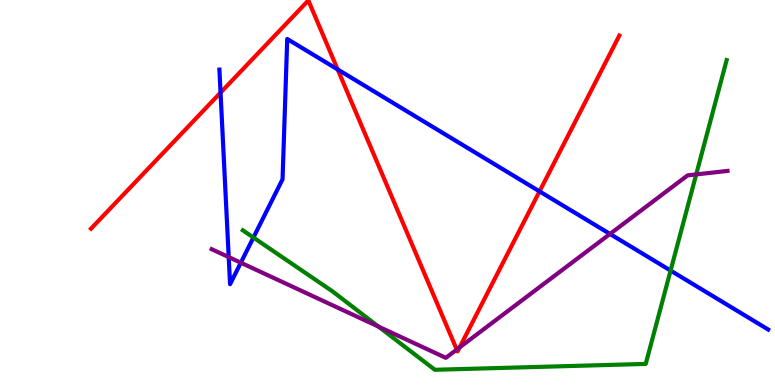[{'lines': ['blue', 'red'], 'intersections': [{'x': 2.85, 'y': 7.59}, {'x': 4.36, 'y': 8.2}, {'x': 6.96, 'y': 5.03}]}, {'lines': ['green', 'red'], 'intersections': []}, {'lines': ['purple', 'red'], 'intersections': [{'x': 5.89, 'y': 0.92}, {'x': 5.93, 'y': 0.976}]}, {'lines': ['blue', 'green'], 'intersections': [{'x': 3.27, 'y': 3.83}, {'x': 8.65, 'y': 2.97}]}, {'lines': ['blue', 'purple'], 'intersections': [{'x': 2.95, 'y': 3.32}, {'x': 3.11, 'y': 3.18}, {'x': 7.87, 'y': 3.92}]}, {'lines': ['green', 'purple'], 'intersections': [{'x': 4.88, 'y': 1.52}, {'x': 8.98, 'y': 5.47}]}]